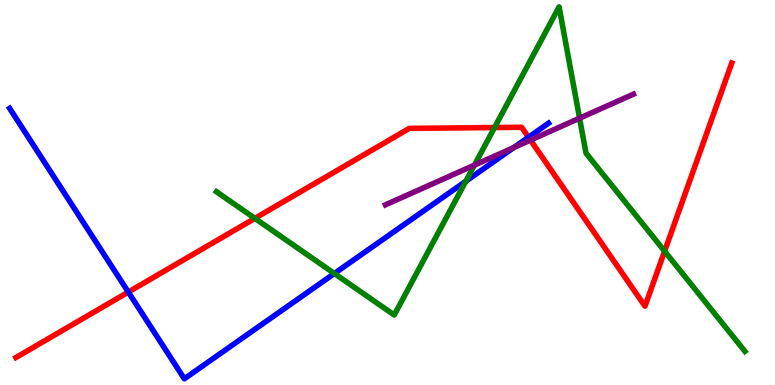[{'lines': ['blue', 'red'], 'intersections': [{'x': 1.66, 'y': 2.41}, {'x': 6.82, 'y': 6.43}]}, {'lines': ['green', 'red'], 'intersections': [{'x': 3.29, 'y': 4.33}, {'x': 6.38, 'y': 6.69}, {'x': 8.58, 'y': 3.48}]}, {'lines': ['purple', 'red'], 'intersections': [{'x': 6.84, 'y': 6.36}]}, {'lines': ['blue', 'green'], 'intersections': [{'x': 4.31, 'y': 2.9}, {'x': 6.01, 'y': 5.29}]}, {'lines': ['blue', 'purple'], 'intersections': [{'x': 6.63, 'y': 6.17}]}, {'lines': ['green', 'purple'], 'intersections': [{'x': 6.12, 'y': 5.71}, {'x': 7.48, 'y': 6.93}]}]